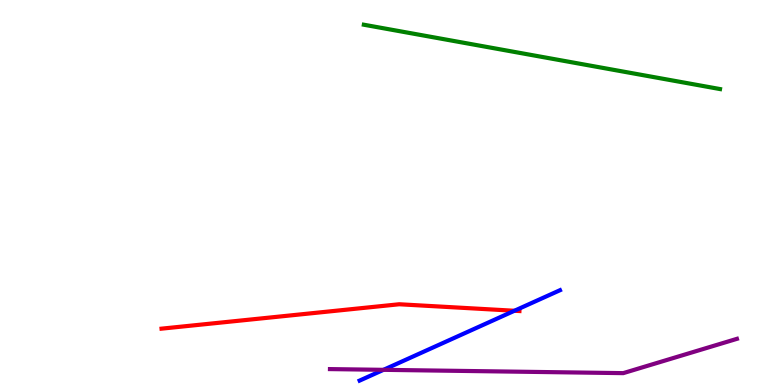[{'lines': ['blue', 'red'], 'intersections': [{'x': 6.64, 'y': 1.93}]}, {'lines': ['green', 'red'], 'intersections': []}, {'lines': ['purple', 'red'], 'intersections': []}, {'lines': ['blue', 'green'], 'intersections': []}, {'lines': ['blue', 'purple'], 'intersections': [{'x': 4.95, 'y': 0.394}]}, {'lines': ['green', 'purple'], 'intersections': []}]